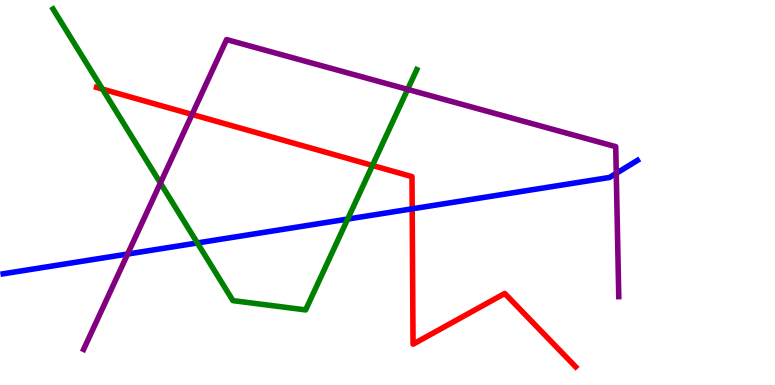[{'lines': ['blue', 'red'], 'intersections': [{'x': 5.32, 'y': 4.58}]}, {'lines': ['green', 'red'], 'intersections': [{'x': 1.32, 'y': 7.69}, {'x': 4.81, 'y': 5.7}]}, {'lines': ['purple', 'red'], 'intersections': [{'x': 2.48, 'y': 7.03}]}, {'lines': ['blue', 'green'], 'intersections': [{'x': 2.55, 'y': 3.69}, {'x': 4.49, 'y': 4.31}]}, {'lines': ['blue', 'purple'], 'intersections': [{'x': 1.65, 'y': 3.4}, {'x': 7.95, 'y': 5.5}]}, {'lines': ['green', 'purple'], 'intersections': [{'x': 2.07, 'y': 5.25}, {'x': 5.26, 'y': 7.68}]}]